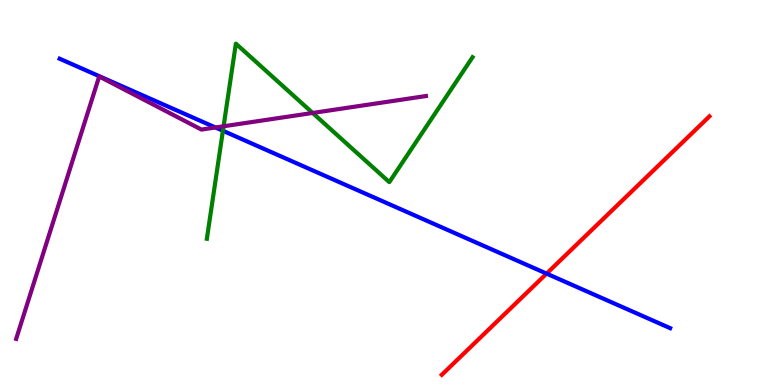[{'lines': ['blue', 'red'], 'intersections': [{'x': 7.05, 'y': 2.89}]}, {'lines': ['green', 'red'], 'intersections': []}, {'lines': ['purple', 'red'], 'intersections': []}, {'lines': ['blue', 'green'], 'intersections': [{'x': 2.88, 'y': 6.6}]}, {'lines': ['blue', 'purple'], 'intersections': [{'x': 2.78, 'y': 6.69}]}, {'lines': ['green', 'purple'], 'intersections': [{'x': 2.88, 'y': 6.72}, {'x': 4.03, 'y': 7.07}]}]